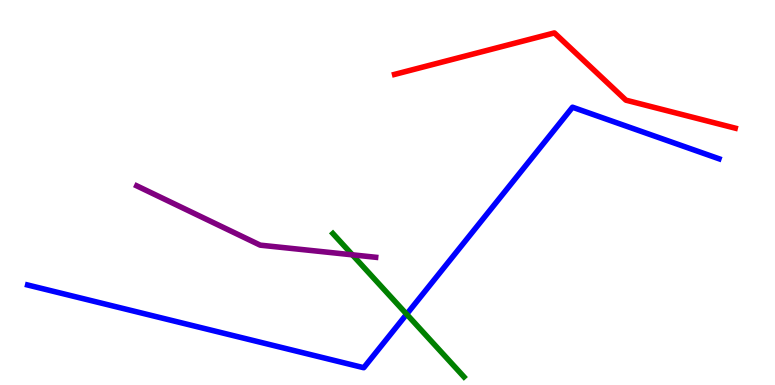[{'lines': ['blue', 'red'], 'intersections': []}, {'lines': ['green', 'red'], 'intersections': []}, {'lines': ['purple', 'red'], 'intersections': []}, {'lines': ['blue', 'green'], 'intersections': [{'x': 5.25, 'y': 1.84}]}, {'lines': ['blue', 'purple'], 'intersections': []}, {'lines': ['green', 'purple'], 'intersections': [{'x': 4.55, 'y': 3.38}]}]